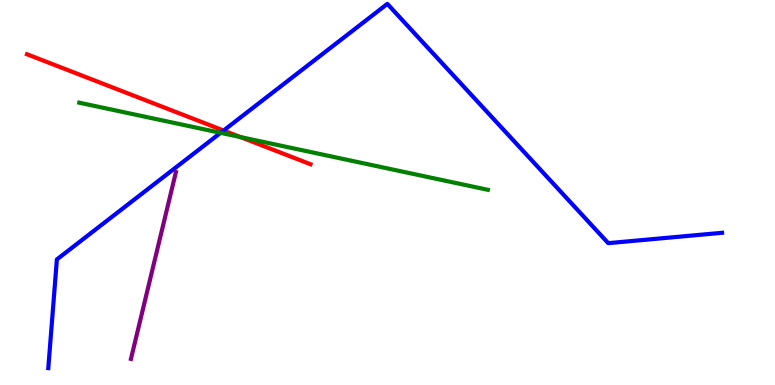[{'lines': ['blue', 'red'], 'intersections': [{'x': 2.88, 'y': 6.61}]}, {'lines': ['green', 'red'], 'intersections': [{'x': 3.1, 'y': 6.44}]}, {'lines': ['purple', 'red'], 'intersections': []}, {'lines': ['blue', 'green'], 'intersections': [{'x': 2.85, 'y': 6.55}]}, {'lines': ['blue', 'purple'], 'intersections': []}, {'lines': ['green', 'purple'], 'intersections': []}]